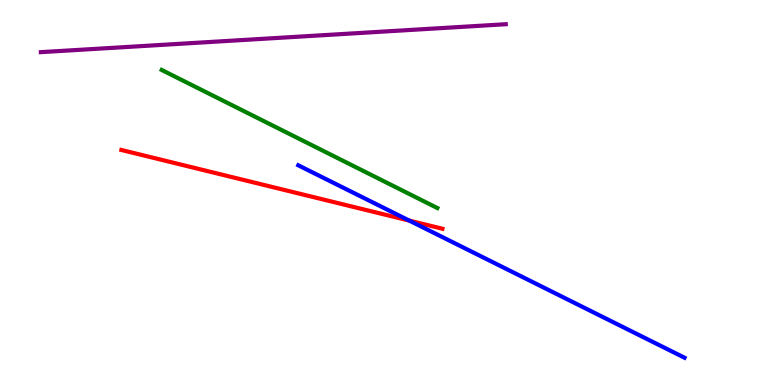[{'lines': ['blue', 'red'], 'intersections': [{'x': 5.28, 'y': 4.27}]}, {'lines': ['green', 'red'], 'intersections': []}, {'lines': ['purple', 'red'], 'intersections': []}, {'lines': ['blue', 'green'], 'intersections': []}, {'lines': ['blue', 'purple'], 'intersections': []}, {'lines': ['green', 'purple'], 'intersections': []}]